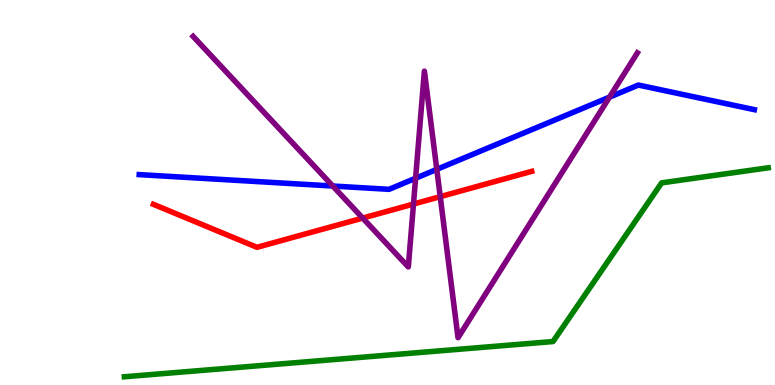[{'lines': ['blue', 'red'], 'intersections': []}, {'lines': ['green', 'red'], 'intersections': []}, {'lines': ['purple', 'red'], 'intersections': [{'x': 4.68, 'y': 4.34}, {'x': 5.34, 'y': 4.7}, {'x': 5.68, 'y': 4.89}]}, {'lines': ['blue', 'green'], 'intersections': []}, {'lines': ['blue', 'purple'], 'intersections': [{'x': 4.29, 'y': 5.17}, {'x': 5.36, 'y': 5.37}, {'x': 5.64, 'y': 5.6}, {'x': 7.86, 'y': 7.48}]}, {'lines': ['green', 'purple'], 'intersections': []}]